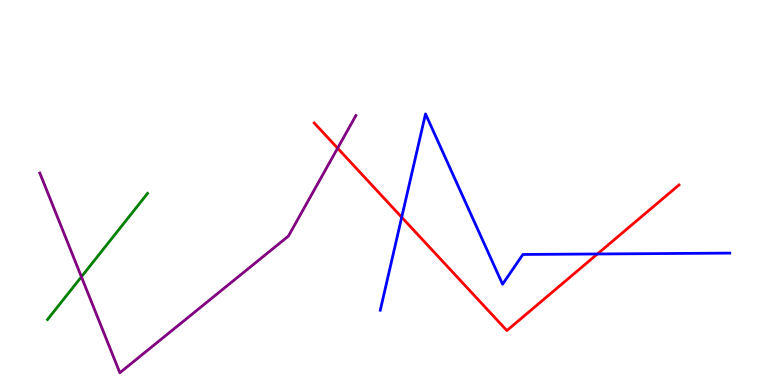[{'lines': ['blue', 'red'], 'intersections': [{'x': 5.18, 'y': 4.36}, {'x': 7.71, 'y': 3.4}]}, {'lines': ['green', 'red'], 'intersections': []}, {'lines': ['purple', 'red'], 'intersections': [{'x': 4.36, 'y': 6.15}]}, {'lines': ['blue', 'green'], 'intersections': []}, {'lines': ['blue', 'purple'], 'intersections': []}, {'lines': ['green', 'purple'], 'intersections': [{'x': 1.05, 'y': 2.81}]}]